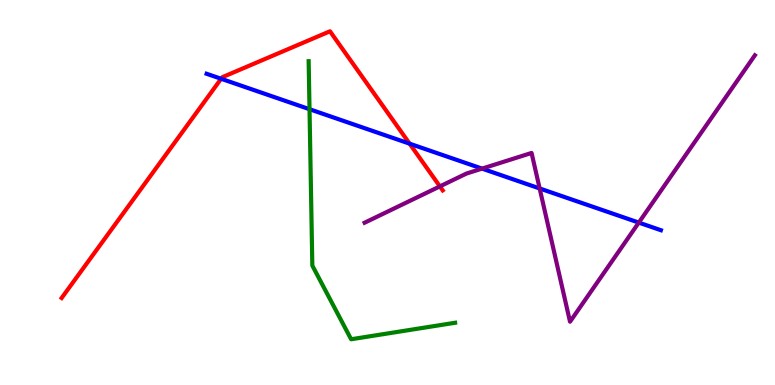[{'lines': ['blue', 'red'], 'intersections': [{'x': 2.85, 'y': 7.95}, {'x': 5.29, 'y': 6.27}]}, {'lines': ['green', 'red'], 'intersections': []}, {'lines': ['purple', 'red'], 'intersections': [{'x': 5.68, 'y': 5.16}]}, {'lines': ['blue', 'green'], 'intersections': [{'x': 3.99, 'y': 7.16}]}, {'lines': ['blue', 'purple'], 'intersections': [{'x': 6.22, 'y': 5.62}, {'x': 6.96, 'y': 5.1}, {'x': 8.24, 'y': 4.22}]}, {'lines': ['green', 'purple'], 'intersections': []}]